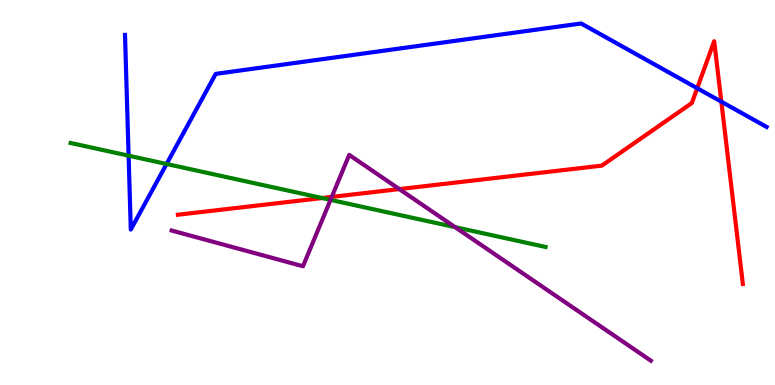[{'lines': ['blue', 'red'], 'intersections': [{'x': 9.0, 'y': 7.71}, {'x': 9.31, 'y': 7.36}]}, {'lines': ['green', 'red'], 'intersections': [{'x': 4.16, 'y': 4.86}]}, {'lines': ['purple', 'red'], 'intersections': [{'x': 4.28, 'y': 4.89}, {'x': 5.15, 'y': 5.09}]}, {'lines': ['blue', 'green'], 'intersections': [{'x': 1.66, 'y': 5.96}, {'x': 2.15, 'y': 5.74}]}, {'lines': ['blue', 'purple'], 'intersections': []}, {'lines': ['green', 'purple'], 'intersections': [{'x': 4.26, 'y': 4.81}, {'x': 5.87, 'y': 4.1}]}]